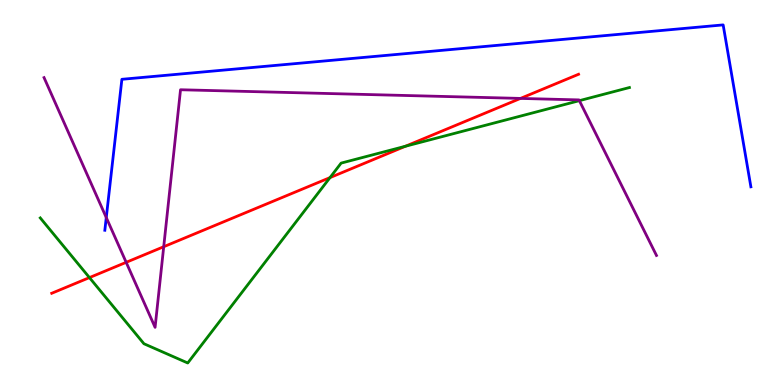[{'lines': ['blue', 'red'], 'intersections': []}, {'lines': ['green', 'red'], 'intersections': [{'x': 1.15, 'y': 2.79}, {'x': 4.26, 'y': 5.39}, {'x': 5.23, 'y': 6.2}]}, {'lines': ['purple', 'red'], 'intersections': [{'x': 1.63, 'y': 3.19}, {'x': 2.11, 'y': 3.59}, {'x': 6.72, 'y': 7.44}]}, {'lines': ['blue', 'green'], 'intersections': []}, {'lines': ['blue', 'purple'], 'intersections': [{'x': 1.37, 'y': 4.35}]}, {'lines': ['green', 'purple'], 'intersections': [{'x': 7.48, 'y': 7.39}]}]